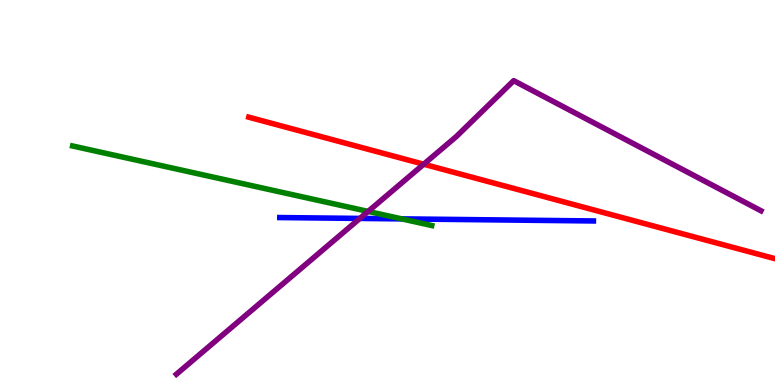[{'lines': ['blue', 'red'], 'intersections': []}, {'lines': ['green', 'red'], 'intersections': []}, {'lines': ['purple', 'red'], 'intersections': [{'x': 5.47, 'y': 5.73}]}, {'lines': ['blue', 'green'], 'intersections': [{'x': 5.18, 'y': 4.31}]}, {'lines': ['blue', 'purple'], 'intersections': [{'x': 4.64, 'y': 4.33}]}, {'lines': ['green', 'purple'], 'intersections': [{'x': 4.75, 'y': 4.51}]}]